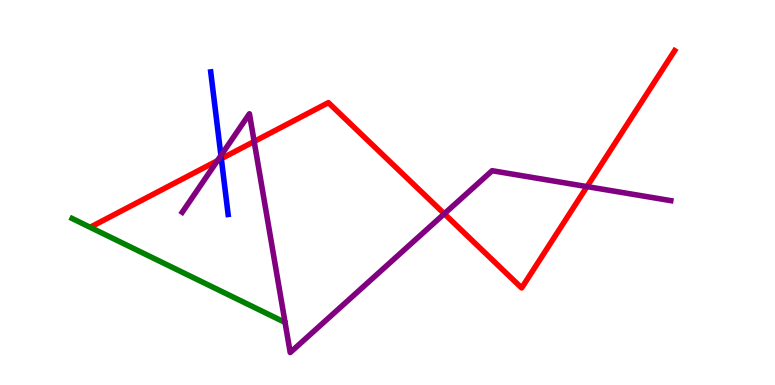[{'lines': ['blue', 'red'], 'intersections': [{'x': 2.86, 'y': 5.88}]}, {'lines': ['green', 'red'], 'intersections': []}, {'lines': ['purple', 'red'], 'intersections': [{'x': 2.81, 'y': 5.83}, {'x': 3.28, 'y': 6.32}, {'x': 5.73, 'y': 4.45}, {'x': 7.57, 'y': 5.15}]}, {'lines': ['blue', 'green'], 'intersections': []}, {'lines': ['blue', 'purple'], 'intersections': [{'x': 2.85, 'y': 5.96}]}, {'lines': ['green', 'purple'], 'intersections': []}]